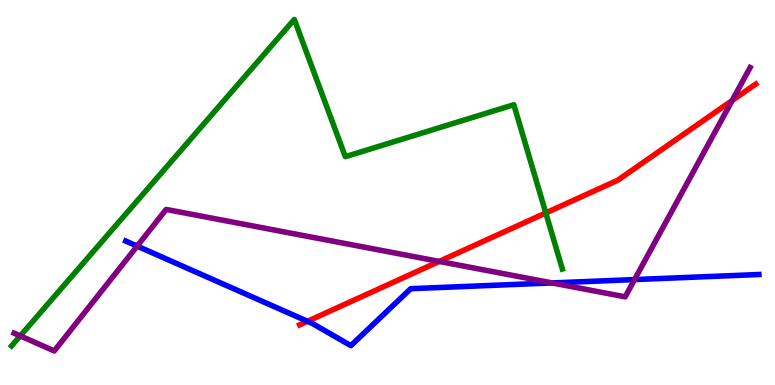[{'lines': ['blue', 'red'], 'intersections': [{'x': 3.97, 'y': 1.65}]}, {'lines': ['green', 'red'], 'intersections': [{'x': 7.04, 'y': 4.47}]}, {'lines': ['purple', 'red'], 'intersections': [{'x': 5.67, 'y': 3.21}, {'x': 9.45, 'y': 7.39}]}, {'lines': ['blue', 'green'], 'intersections': []}, {'lines': ['blue', 'purple'], 'intersections': [{'x': 1.77, 'y': 3.61}, {'x': 7.13, 'y': 2.65}, {'x': 8.19, 'y': 2.74}]}, {'lines': ['green', 'purple'], 'intersections': [{'x': 0.261, 'y': 1.28}]}]